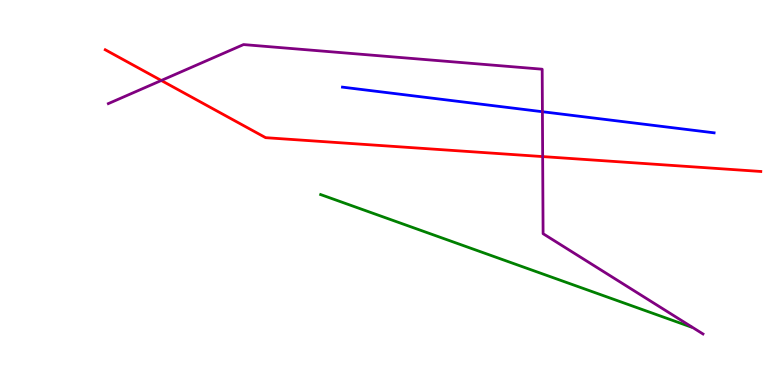[{'lines': ['blue', 'red'], 'intersections': []}, {'lines': ['green', 'red'], 'intersections': []}, {'lines': ['purple', 'red'], 'intersections': [{'x': 2.08, 'y': 7.91}, {'x': 7.0, 'y': 5.93}]}, {'lines': ['blue', 'green'], 'intersections': []}, {'lines': ['blue', 'purple'], 'intersections': [{'x': 7.0, 'y': 7.1}]}, {'lines': ['green', 'purple'], 'intersections': []}]